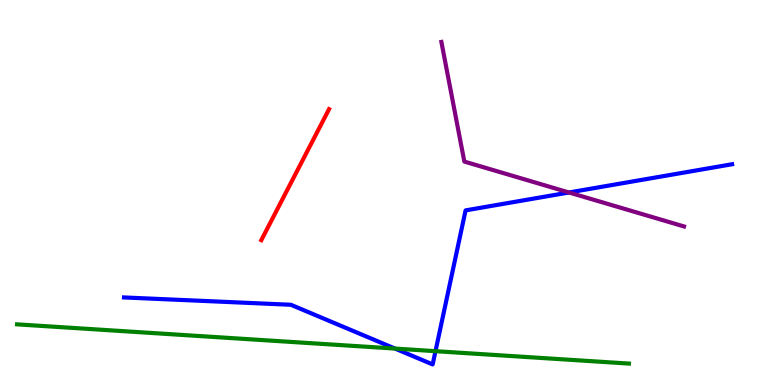[{'lines': ['blue', 'red'], 'intersections': []}, {'lines': ['green', 'red'], 'intersections': []}, {'lines': ['purple', 'red'], 'intersections': []}, {'lines': ['blue', 'green'], 'intersections': [{'x': 5.1, 'y': 0.946}, {'x': 5.62, 'y': 0.879}]}, {'lines': ['blue', 'purple'], 'intersections': [{'x': 7.34, 'y': 5.0}]}, {'lines': ['green', 'purple'], 'intersections': []}]